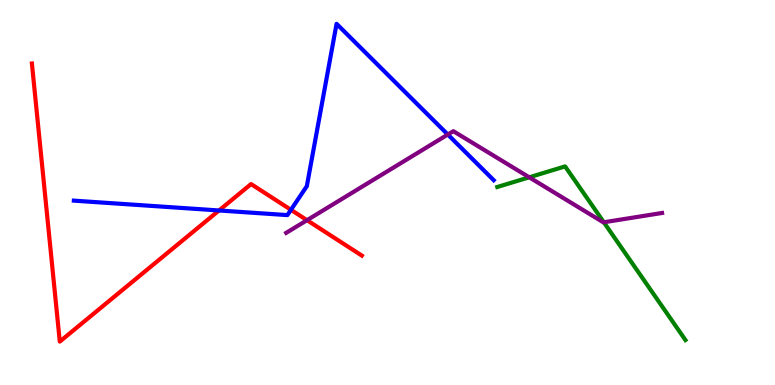[{'lines': ['blue', 'red'], 'intersections': [{'x': 2.83, 'y': 4.53}, {'x': 3.75, 'y': 4.55}]}, {'lines': ['green', 'red'], 'intersections': []}, {'lines': ['purple', 'red'], 'intersections': [{'x': 3.96, 'y': 4.28}]}, {'lines': ['blue', 'green'], 'intersections': []}, {'lines': ['blue', 'purple'], 'intersections': [{'x': 5.78, 'y': 6.51}]}, {'lines': ['green', 'purple'], 'intersections': [{'x': 6.83, 'y': 5.39}, {'x': 7.79, 'y': 4.23}]}]